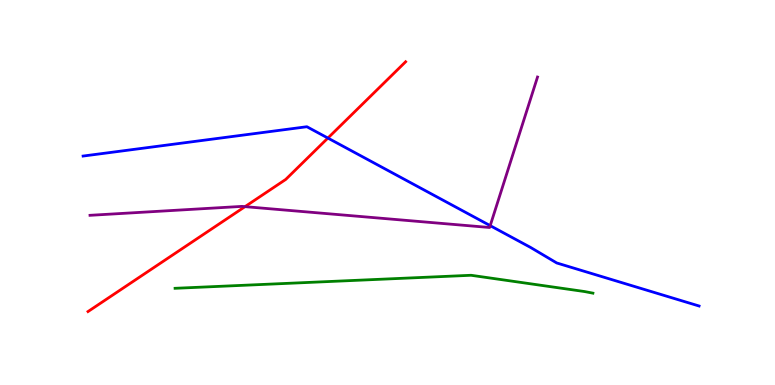[{'lines': ['blue', 'red'], 'intersections': [{'x': 4.23, 'y': 6.41}]}, {'lines': ['green', 'red'], 'intersections': []}, {'lines': ['purple', 'red'], 'intersections': [{'x': 3.16, 'y': 4.63}]}, {'lines': ['blue', 'green'], 'intersections': []}, {'lines': ['blue', 'purple'], 'intersections': [{'x': 6.33, 'y': 4.14}]}, {'lines': ['green', 'purple'], 'intersections': []}]